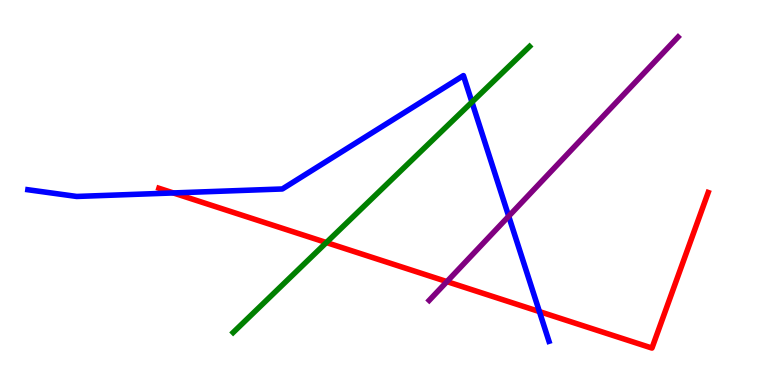[{'lines': ['blue', 'red'], 'intersections': [{'x': 2.24, 'y': 4.99}, {'x': 6.96, 'y': 1.91}]}, {'lines': ['green', 'red'], 'intersections': [{'x': 4.21, 'y': 3.7}]}, {'lines': ['purple', 'red'], 'intersections': [{'x': 5.77, 'y': 2.69}]}, {'lines': ['blue', 'green'], 'intersections': [{'x': 6.09, 'y': 7.35}]}, {'lines': ['blue', 'purple'], 'intersections': [{'x': 6.56, 'y': 4.38}]}, {'lines': ['green', 'purple'], 'intersections': []}]